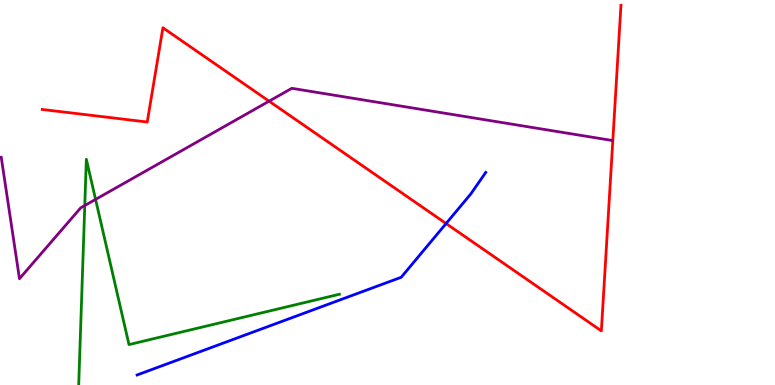[{'lines': ['blue', 'red'], 'intersections': [{'x': 5.76, 'y': 4.19}]}, {'lines': ['green', 'red'], 'intersections': []}, {'lines': ['purple', 'red'], 'intersections': [{'x': 3.47, 'y': 7.37}]}, {'lines': ['blue', 'green'], 'intersections': []}, {'lines': ['blue', 'purple'], 'intersections': []}, {'lines': ['green', 'purple'], 'intersections': [{'x': 1.09, 'y': 4.66}, {'x': 1.23, 'y': 4.82}]}]